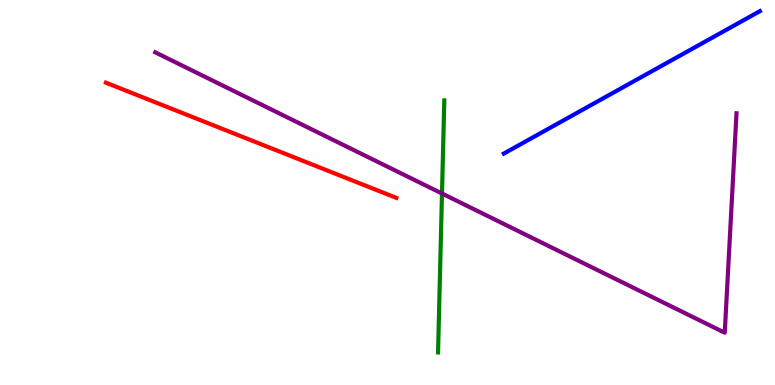[{'lines': ['blue', 'red'], 'intersections': []}, {'lines': ['green', 'red'], 'intersections': []}, {'lines': ['purple', 'red'], 'intersections': []}, {'lines': ['blue', 'green'], 'intersections': []}, {'lines': ['blue', 'purple'], 'intersections': []}, {'lines': ['green', 'purple'], 'intersections': [{'x': 5.7, 'y': 4.97}]}]